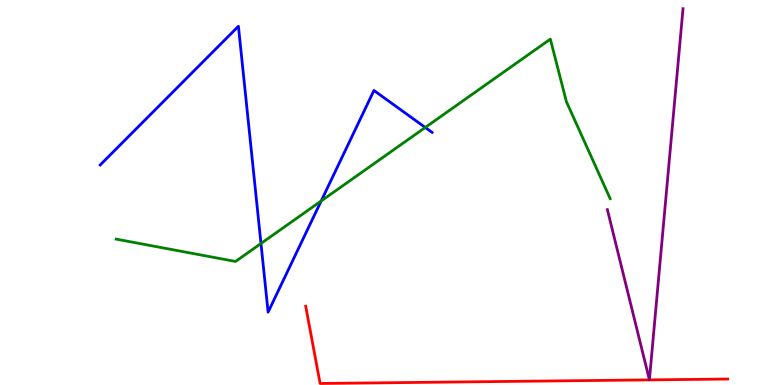[{'lines': ['blue', 'red'], 'intersections': []}, {'lines': ['green', 'red'], 'intersections': []}, {'lines': ['purple', 'red'], 'intersections': []}, {'lines': ['blue', 'green'], 'intersections': [{'x': 3.37, 'y': 3.68}, {'x': 4.14, 'y': 4.78}, {'x': 5.49, 'y': 6.69}]}, {'lines': ['blue', 'purple'], 'intersections': []}, {'lines': ['green', 'purple'], 'intersections': []}]